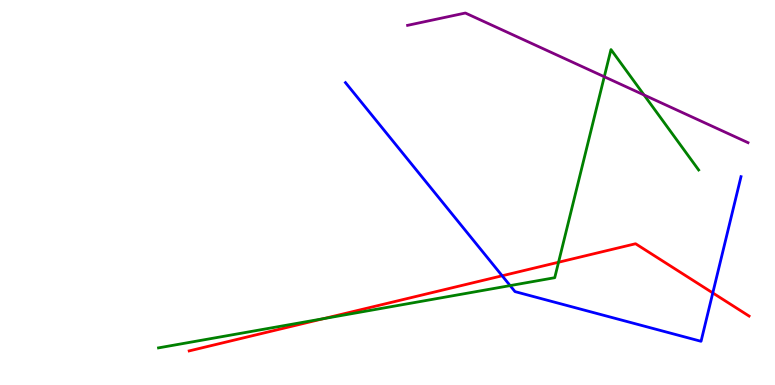[{'lines': ['blue', 'red'], 'intersections': [{'x': 6.48, 'y': 2.84}, {'x': 9.2, 'y': 2.39}]}, {'lines': ['green', 'red'], 'intersections': [{'x': 4.17, 'y': 1.72}, {'x': 7.21, 'y': 3.19}]}, {'lines': ['purple', 'red'], 'intersections': []}, {'lines': ['blue', 'green'], 'intersections': [{'x': 6.58, 'y': 2.58}]}, {'lines': ['blue', 'purple'], 'intersections': []}, {'lines': ['green', 'purple'], 'intersections': [{'x': 7.8, 'y': 8.01}, {'x': 8.31, 'y': 7.53}]}]